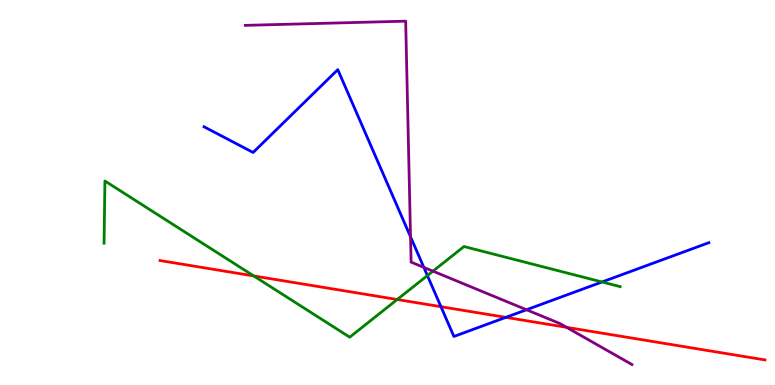[{'lines': ['blue', 'red'], 'intersections': [{'x': 5.69, 'y': 2.03}, {'x': 6.53, 'y': 1.76}]}, {'lines': ['green', 'red'], 'intersections': [{'x': 3.27, 'y': 2.83}, {'x': 5.13, 'y': 2.22}]}, {'lines': ['purple', 'red'], 'intersections': [{'x': 7.31, 'y': 1.5}]}, {'lines': ['blue', 'green'], 'intersections': [{'x': 5.51, 'y': 2.84}, {'x': 7.77, 'y': 2.68}]}, {'lines': ['blue', 'purple'], 'intersections': [{'x': 5.3, 'y': 3.85}, {'x': 5.47, 'y': 3.05}, {'x': 6.79, 'y': 1.95}]}, {'lines': ['green', 'purple'], 'intersections': [{'x': 5.59, 'y': 2.96}]}]